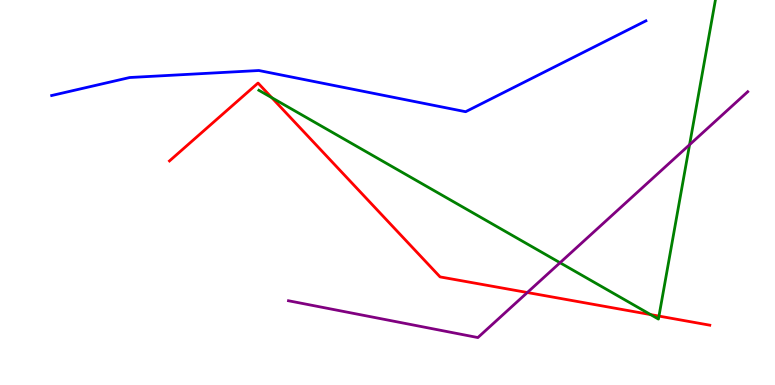[{'lines': ['blue', 'red'], 'intersections': []}, {'lines': ['green', 'red'], 'intersections': [{'x': 3.51, 'y': 7.46}, {'x': 8.39, 'y': 1.83}, {'x': 8.5, 'y': 1.79}]}, {'lines': ['purple', 'red'], 'intersections': [{'x': 6.8, 'y': 2.4}]}, {'lines': ['blue', 'green'], 'intersections': []}, {'lines': ['blue', 'purple'], 'intersections': []}, {'lines': ['green', 'purple'], 'intersections': [{'x': 7.23, 'y': 3.18}, {'x': 8.9, 'y': 6.24}]}]